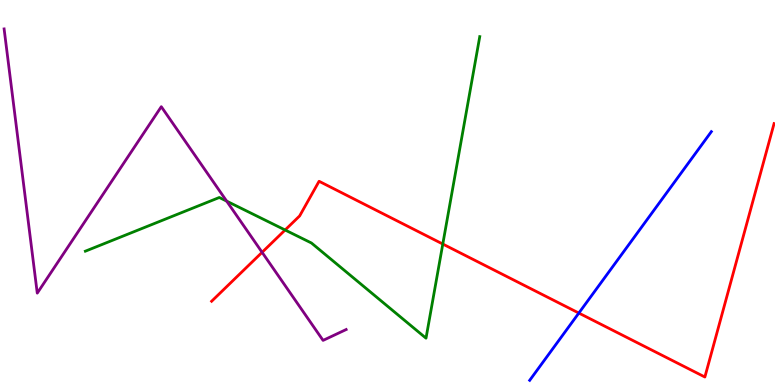[{'lines': ['blue', 'red'], 'intersections': [{'x': 7.47, 'y': 1.87}]}, {'lines': ['green', 'red'], 'intersections': [{'x': 3.68, 'y': 4.03}, {'x': 5.71, 'y': 3.66}]}, {'lines': ['purple', 'red'], 'intersections': [{'x': 3.38, 'y': 3.45}]}, {'lines': ['blue', 'green'], 'intersections': []}, {'lines': ['blue', 'purple'], 'intersections': []}, {'lines': ['green', 'purple'], 'intersections': [{'x': 2.92, 'y': 4.78}]}]